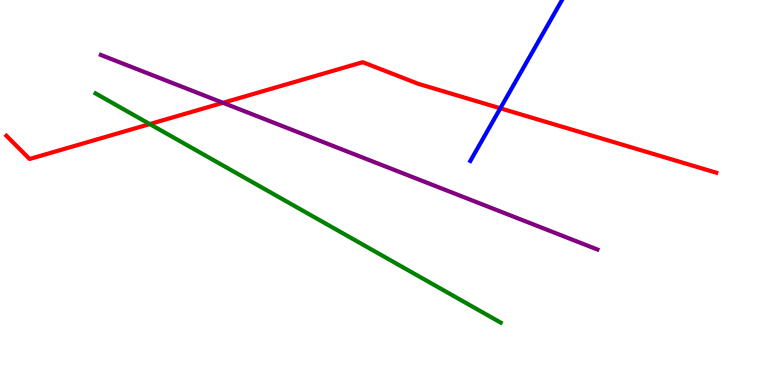[{'lines': ['blue', 'red'], 'intersections': [{'x': 6.46, 'y': 7.19}]}, {'lines': ['green', 'red'], 'intersections': [{'x': 1.93, 'y': 6.78}]}, {'lines': ['purple', 'red'], 'intersections': [{'x': 2.88, 'y': 7.33}]}, {'lines': ['blue', 'green'], 'intersections': []}, {'lines': ['blue', 'purple'], 'intersections': []}, {'lines': ['green', 'purple'], 'intersections': []}]